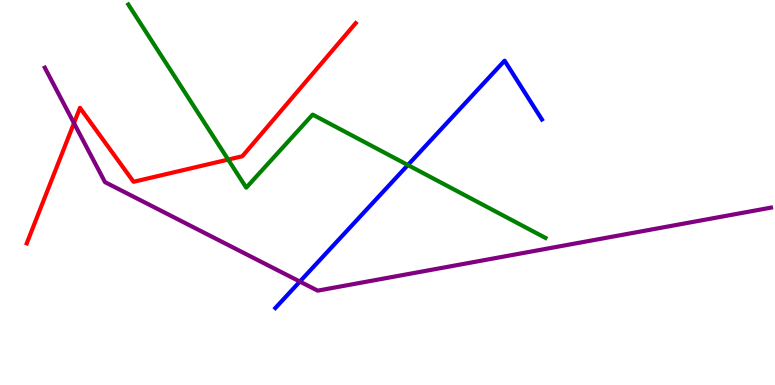[{'lines': ['blue', 'red'], 'intersections': []}, {'lines': ['green', 'red'], 'intersections': [{'x': 2.94, 'y': 5.86}]}, {'lines': ['purple', 'red'], 'intersections': [{'x': 0.954, 'y': 6.8}]}, {'lines': ['blue', 'green'], 'intersections': [{'x': 5.26, 'y': 5.71}]}, {'lines': ['blue', 'purple'], 'intersections': [{'x': 3.87, 'y': 2.69}]}, {'lines': ['green', 'purple'], 'intersections': []}]